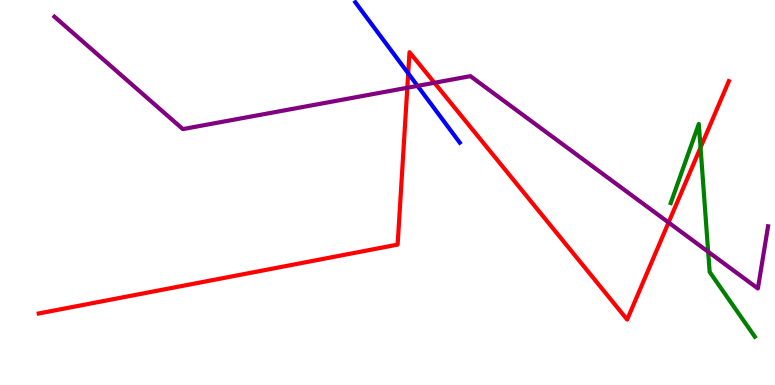[{'lines': ['blue', 'red'], 'intersections': [{'x': 5.27, 'y': 8.1}]}, {'lines': ['green', 'red'], 'intersections': [{'x': 9.04, 'y': 6.17}]}, {'lines': ['purple', 'red'], 'intersections': [{'x': 5.26, 'y': 7.72}, {'x': 5.61, 'y': 7.85}, {'x': 8.63, 'y': 4.22}]}, {'lines': ['blue', 'green'], 'intersections': []}, {'lines': ['blue', 'purple'], 'intersections': [{'x': 5.39, 'y': 7.77}]}, {'lines': ['green', 'purple'], 'intersections': [{'x': 9.14, 'y': 3.46}]}]